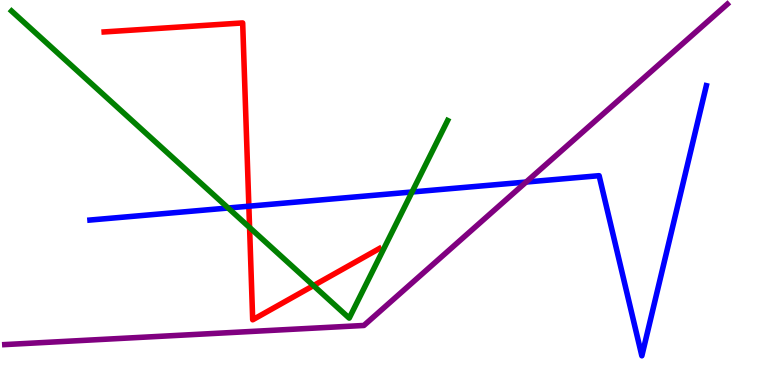[{'lines': ['blue', 'red'], 'intersections': [{'x': 3.21, 'y': 4.64}]}, {'lines': ['green', 'red'], 'intersections': [{'x': 3.22, 'y': 4.09}, {'x': 4.04, 'y': 2.58}]}, {'lines': ['purple', 'red'], 'intersections': []}, {'lines': ['blue', 'green'], 'intersections': [{'x': 2.94, 'y': 4.6}, {'x': 5.32, 'y': 5.01}]}, {'lines': ['blue', 'purple'], 'intersections': [{'x': 6.79, 'y': 5.27}]}, {'lines': ['green', 'purple'], 'intersections': []}]